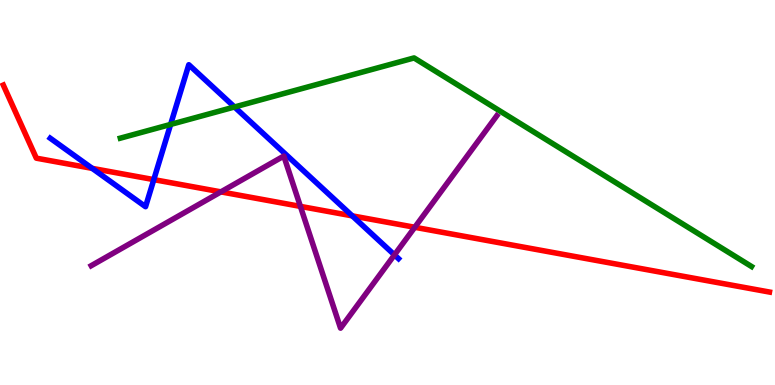[{'lines': ['blue', 'red'], 'intersections': [{'x': 1.19, 'y': 5.63}, {'x': 1.98, 'y': 5.33}, {'x': 4.55, 'y': 4.39}]}, {'lines': ['green', 'red'], 'intersections': []}, {'lines': ['purple', 'red'], 'intersections': [{'x': 2.85, 'y': 5.02}, {'x': 3.88, 'y': 4.64}, {'x': 5.35, 'y': 4.1}]}, {'lines': ['blue', 'green'], 'intersections': [{'x': 2.2, 'y': 6.77}, {'x': 3.03, 'y': 7.22}]}, {'lines': ['blue', 'purple'], 'intersections': [{'x': 5.09, 'y': 3.38}]}, {'lines': ['green', 'purple'], 'intersections': []}]